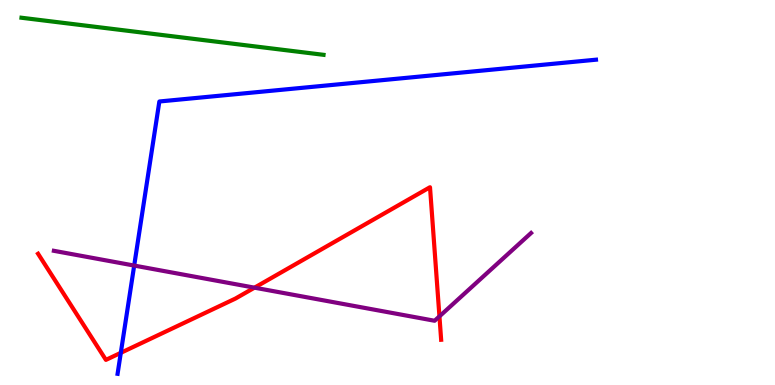[{'lines': ['blue', 'red'], 'intersections': [{'x': 1.56, 'y': 0.836}]}, {'lines': ['green', 'red'], 'intersections': []}, {'lines': ['purple', 'red'], 'intersections': [{'x': 3.28, 'y': 2.53}, {'x': 5.67, 'y': 1.78}]}, {'lines': ['blue', 'green'], 'intersections': []}, {'lines': ['blue', 'purple'], 'intersections': [{'x': 1.73, 'y': 3.1}]}, {'lines': ['green', 'purple'], 'intersections': []}]